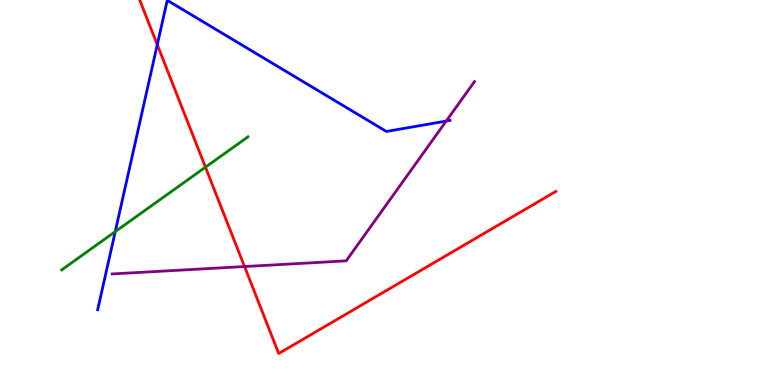[{'lines': ['blue', 'red'], 'intersections': [{'x': 2.03, 'y': 8.84}]}, {'lines': ['green', 'red'], 'intersections': [{'x': 2.65, 'y': 5.66}]}, {'lines': ['purple', 'red'], 'intersections': [{'x': 3.16, 'y': 3.08}]}, {'lines': ['blue', 'green'], 'intersections': [{'x': 1.49, 'y': 3.98}]}, {'lines': ['blue', 'purple'], 'intersections': [{'x': 5.76, 'y': 6.86}]}, {'lines': ['green', 'purple'], 'intersections': []}]